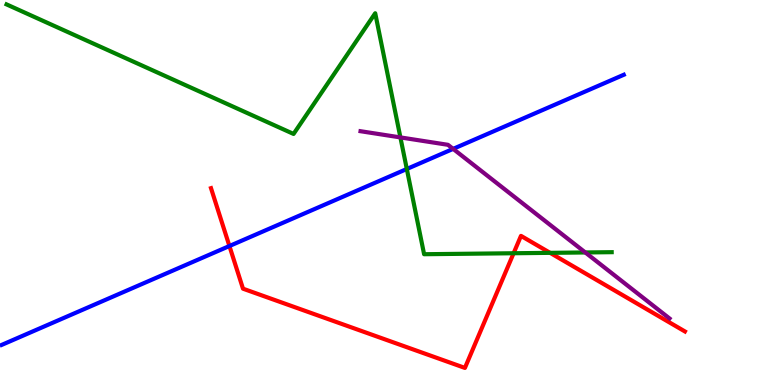[{'lines': ['blue', 'red'], 'intersections': [{'x': 2.96, 'y': 3.61}]}, {'lines': ['green', 'red'], 'intersections': [{'x': 6.63, 'y': 3.42}, {'x': 7.1, 'y': 3.43}]}, {'lines': ['purple', 'red'], 'intersections': []}, {'lines': ['blue', 'green'], 'intersections': [{'x': 5.25, 'y': 5.61}]}, {'lines': ['blue', 'purple'], 'intersections': [{'x': 5.85, 'y': 6.13}]}, {'lines': ['green', 'purple'], 'intersections': [{'x': 5.17, 'y': 6.43}, {'x': 7.55, 'y': 3.44}]}]